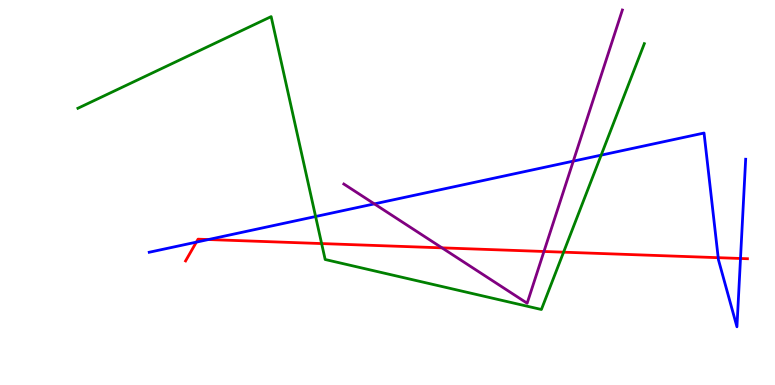[{'lines': ['blue', 'red'], 'intersections': [{'x': 2.53, 'y': 3.71}, {'x': 2.69, 'y': 3.78}, {'x': 9.27, 'y': 3.31}, {'x': 9.55, 'y': 3.29}]}, {'lines': ['green', 'red'], 'intersections': [{'x': 4.15, 'y': 3.67}, {'x': 7.27, 'y': 3.45}]}, {'lines': ['purple', 'red'], 'intersections': [{'x': 5.7, 'y': 3.56}, {'x': 7.02, 'y': 3.47}]}, {'lines': ['blue', 'green'], 'intersections': [{'x': 4.07, 'y': 4.38}, {'x': 7.76, 'y': 5.97}]}, {'lines': ['blue', 'purple'], 'intersections': [{'x': 4.83, 'y': 4.7}, {'x': 7.4, 'y': 5.81}]}, {'lines': ['green', 'purple'], 'intersections': []}]